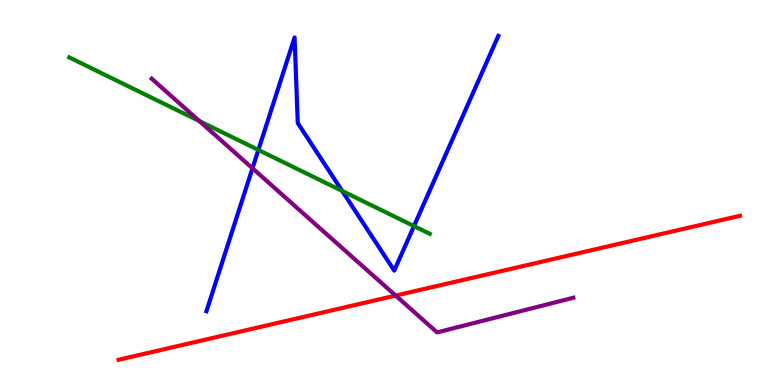[{'lines': ['blue', 'red'], 'intersections': []}, {'lines': ['green', 'red'], 'intersections': []}, {'lines': ['purple', 'red'], 'intersections': [{'x': 5.11, 'y': 2.32}]}, {'lines': ['blue', 'green'], 'intersections': [{'x': 3.33, 'y': 6.11}, {'x': 4.42, 'y': 5.04}, {'x': 5.34, 'y': 4.13}]}, {'lines': ['blue', 'purple'], 'intersections': [{'x': 3.26, 'y': 5.63}]}, {'lines': ['green', 'purple'], 'intersections': [{'x': 2.57, 'y': 6.85}]}]